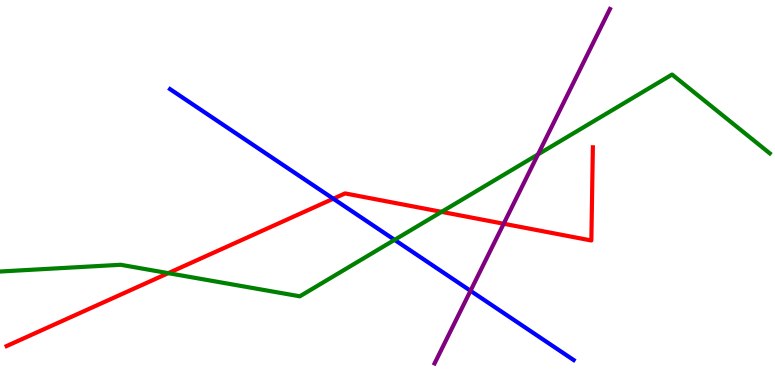[{'lines': ['blue', 'red'], 'intersections': [{'x': 4.3, 'y': 4.84}]}, {'lines': ['green', 'red'], 'intersections': [{'x': 2.17, 'y': 2.91}, {'x': 5.7, 'y': 4.5}]}, {'lines': ['purple', 'red'], 'intersections': [{'x': 6.5, 'y': 4.19}]}, {'lines': ['blue', 'green'], 'intersections': [{'x': 5.09, 'y': 3.77}]}, {'lines': ['blue', 'purple'], 'intersections': [{'x': 6.07, 'y': 2.45}]}, {'lines': ['green', 'purple'], 'intersections': [{'x': 6.94, 'y': 5.99}]}]